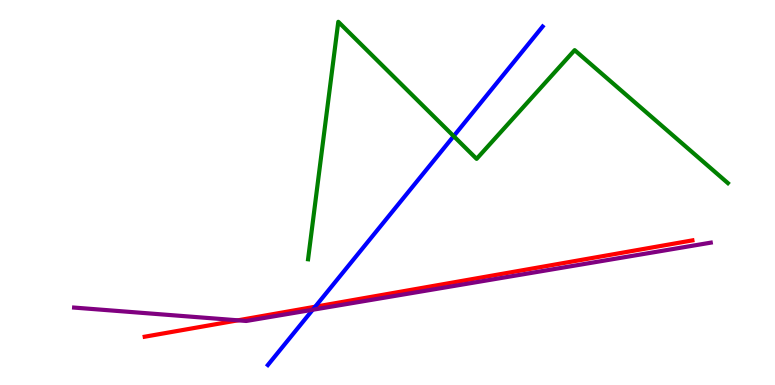[{'lines': ['blue', 'red'], 'intersections': [{'x': 4.07, 'y': 2.03}]}, {'lines': ['green', 'red'], 'intersections': []}, {'lines': ['purple', 'red'], 'intersections': [{'x': 3.07, 'y': 1.68}]}, {'lines': ['blue', 'green'], 'intersections': [{'x': 5.85, 'y': 6.46}]}, {'lines': ['blue', 'purple'], 'intersections': [{'x': 4.03, 'y': 1.95}]}, {'lines': ['green', 'purple'], 'intersections': []}]